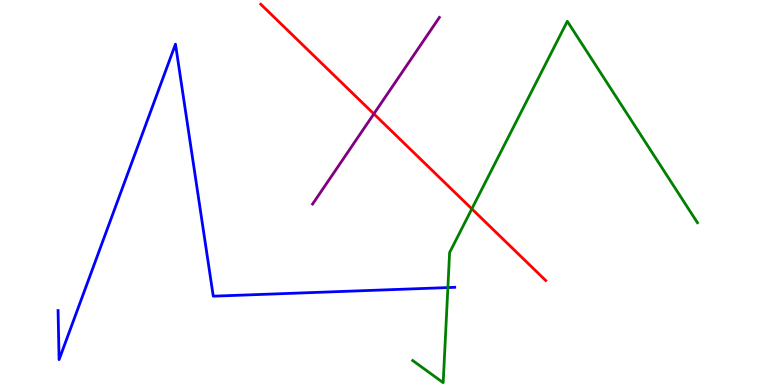[{'lines': ['blue', 'red'], 'intersections': []}, {'lines': ['green', 'red'], 'intersections': [{'x': 6.09, 'y': 4.57}]}, {'lines': ['purple', 'red'], 'intersections': [{'x': 4.82, 'y': 7.04}]}, {'lines': ['blue', 'green'], 'intersections': [{'x': 5.78, 'y': 2.53}]}, {'lines': ['blue', 'purple'], 'intersections': []}, {'lines': ['green', 'purple'], 'intersections': []}]